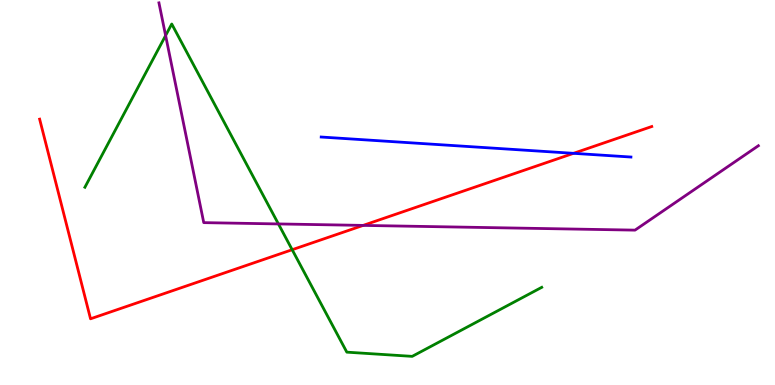[{'lines': ['blue', 'red'], 'intersections': [{'x': 7.4, 'y': 6.02}]}, {'lines': ['green', 'red'], 'intersections': [{'x': 3.77, 'y': 3.51}]}, {'lines': ['purple', 'red'], 'intersections': [{'x': 4.69, 'y': 4.15}]}, {'lines': ['blue', 'green'], 'intersections': []}, {'lines': ['blue', 'purple'], 'intersections': []}, {'lines': ['green', 'purple'], 'intersections': [{'x': 2.14, 'y': 9.08}, {'x': 3.59, 'y': 4.18}]}]